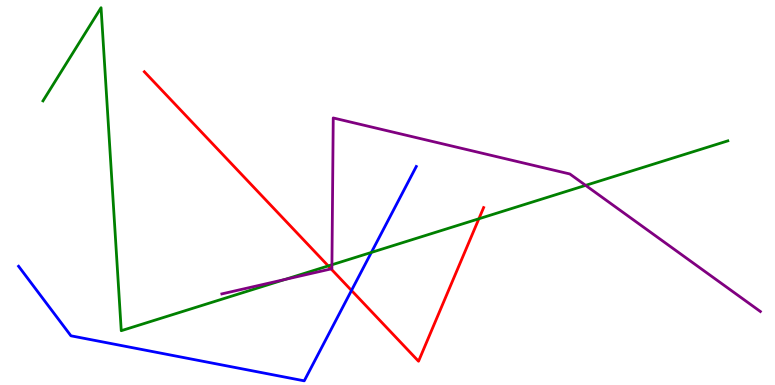[{'lines': ['blue', 'red'], 'intersections': [{'x': 4.54, 'y': 2.46}]}, {'lines': ['green', 'red'], 'intersections': [{'x': 4.24, 'y': 3.09}, {'x': 6.18, 'y': 4.32}]}, {'lines': ['purple', 'red'], 'intersections': [{'x': 4.27, 'y': 3.02}]}, {'lines': ['blue', 'green'], 'intersections': [{'x': 4.79, 'y': 3.44}]}, {'lines': ['blue', 'purple'], 'intersections': []}, {'lines': ['green', 'purple'], 'intersections': [{'x': 3.68, 'y': 2.74}, {'x': 4.28, 'y': 3.12}, {'x': 7.56, 'y': 5.19}]}]